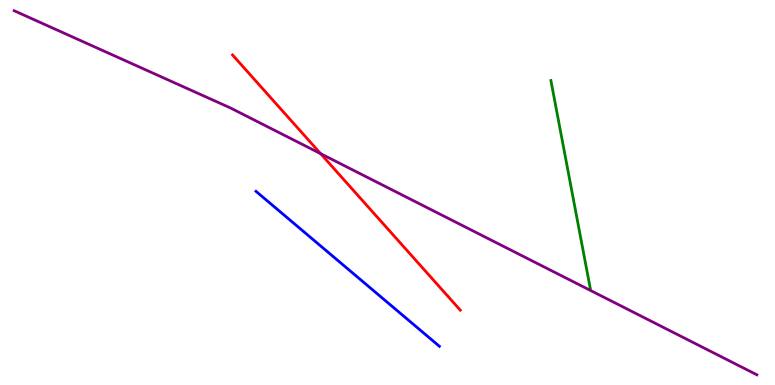[{'lines': ['blue', 'red'], 'intersections': []}, {'lines': ['green', 'red'], 'intersections': []}, {'lines': ['purple', 'red'], 'intersections': [{'x': 4.14, 'y': 6.01}]}, {'lines': ['blue', 'green'], 'intersections': []}, {'lines': ['blue', 'purple'], 'intersections': []}, {'lines': ['green', 'purple'], 'intersections': []}]